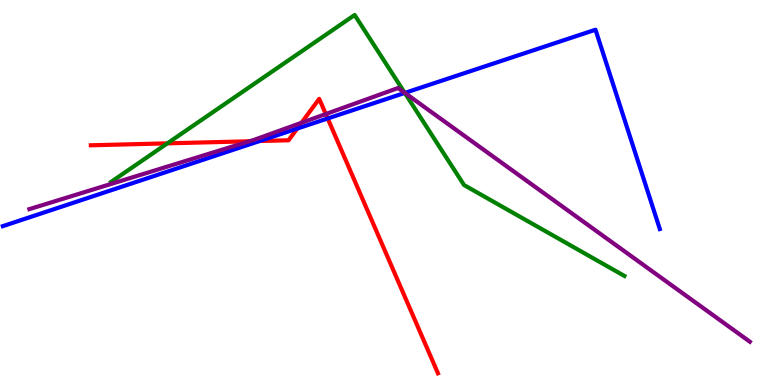[{'lines': ['blue', 'red'], 'intersections': [{'x': 3.35, 'y': 6.34}, {'x': 3.83, 'y': 6.66}, {'x': 4.23, 'y': 6.92}]}, {'lines': ['green', 'red'], 'intersections': [{'x': 2.16, 'y': 6.28}]}, {'lines': ['purple', 'red'], 'intersections': [{'x': 3.22, 'y': 6.33}, {'x': 3.89, 'y': 6.81}, {'x': 4.2, 'y': 7.04}]}, {'lines': ['blue', 'green'], 'intersections': [{'x': 5.22, 'y': 7.59}]}, {'lines': ['blue', 'purple'], 'intersections': [{'x': 5.22, 'y': 7.59}]}, {'lines': ['green', 'purple'], 'intersections': [{'x': 5.22, 'y': 7.59}]}]